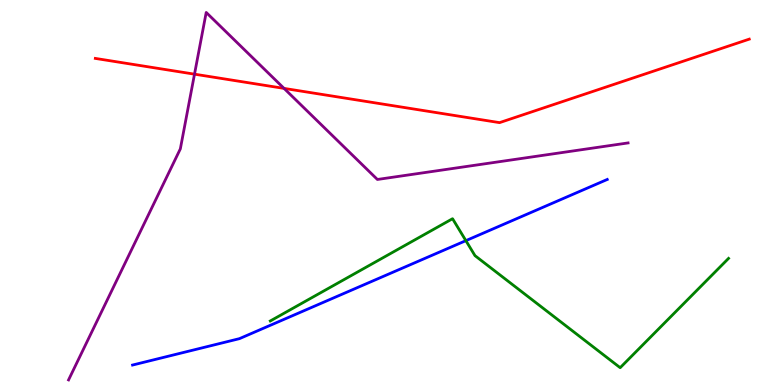[{'lines': ['blue', 'red'], 'intersections': []}, {'lines': ['green', 'red'], 'intersections': []}, {'lines': ['purple', 'red'], 'intersections': [{'x': 2.51, 'y': 8.07}, {'x': 3.67, 'y': 7.7}]}, {'lines': ['blue', 'green'], 'intersections': [{'x': 6.01, 'y': 3.75}]}, {'lines': ['blue', 'purple'], 'intersections': []}, {'lines': ['green', 'purple'], 'intersections': []}]